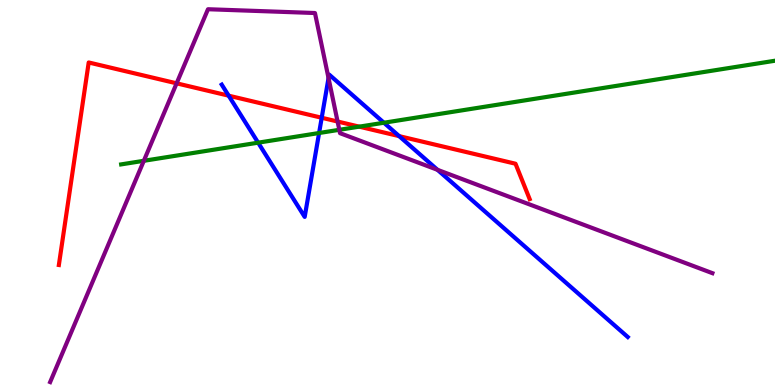[{'lines': ['blue', 'red'], 'intersections': [{'x': 2.95, 'y': 7.51}, {'x': 4.15, 'y': 6.94}, {'x': 5.15, 'y': 6.46}]}, {'lines': ['green', 'red'], 'intersections': [{'x': 4.63, 'y': 6.71}]}, {'lines': ['purple', 'red'], 'intersections': [{'x': 2.28, 'y': 7.84}, {'x': 4.36, 'y': 6.84}]}, {'lines': ['blue', 'green'], 'intersections': [{'x': 3.33, 'y': 6.29}, {'x': 4.12, 'y': 6.55}, {'x': 4.95, 'y': 6.81}]}, {'lines': ['blue', 'purple'], 'intersections': [{'x': 4.24, 'y': 7.97}, {'x': 5.65, 'y': 5.59}]}, {'lines': ['green', 'purple'], 'intersections': [{'x': 1.86, 'y': 5.82}, {'x': 4.38, 'y': 6.63}]}]